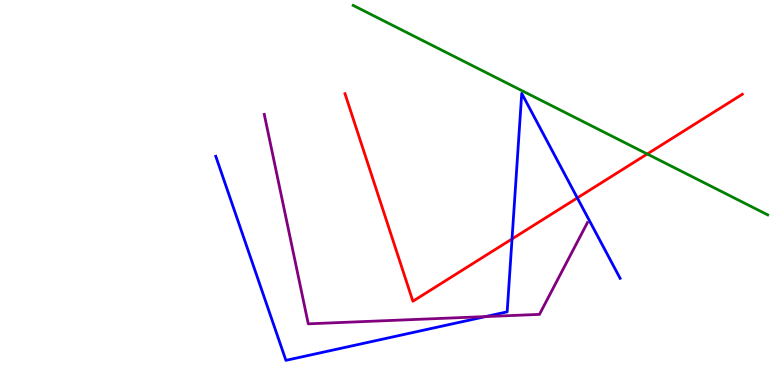[{'lines': ['blue', 'red'], 'intersections': [{'x': 6.61, 'y': 3.79}, {'x': 7.45, 'y': 4.86}]}, {'lines': ['green', 'red'], 'intersections': [{'x': 8.35, 'y': 6.0}]}, {'lines': ['purple', 'red'], 'intersections': []}, {'lines': ['blue', 'green'], 'intersections': []}, {'lines': ['blue', 'purple'], 'intersections': [{'x': 6.26, 'y': 1.78}]}, {'lines': ['green', 'purple'], 'intersections': []}]